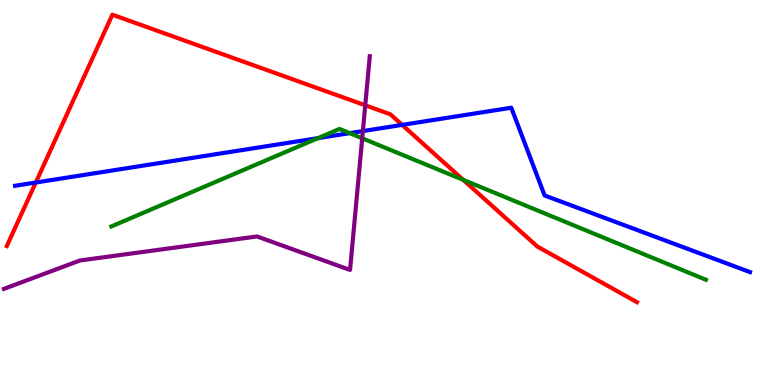[{'lines': ['blue', 'red'], 'intersections': [{'x': 0.462, 'y': 5.26}, {'x': 5.19, 'y': 6.76}]}, {'lines': ['green', 'red'], 'intersections': [{'x': 5.98, 'y': 5.33}]}, {'lines': ['purple', 'red'], 'intersections': [{'x': 4.71, 'y': 7.26}]}, {'lines': ['blue', 'green'], 'intersections': [{'x': 4.1, 'y': 6.41}, {'x': 4.51, 'y': 6.54}]}, {'lines': ['blue', 'purple'], 'intersections': [{'x': 4.68, 'y': 6.6}]}, {'lines': ['green', 'purple'], 'intersections': [{'x': 4.67, 'y': 6.41}]}]